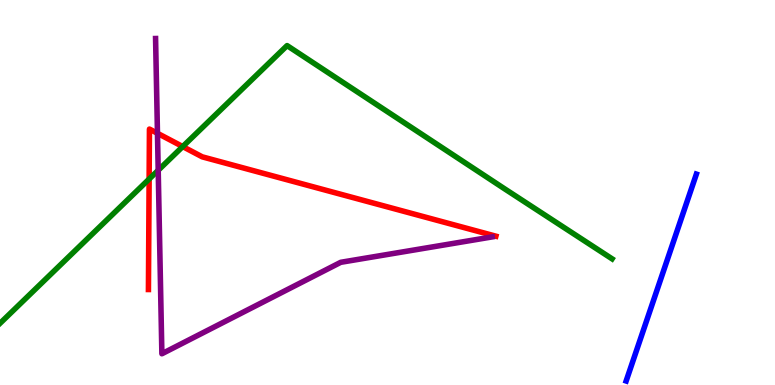[{'lines': ['blue', 'red'], 'intersections': []}, {'lines': ['green', 'red'], 'intersections': [{'x': 1.92, 'y': 5.35}, {'x': 2.36, 'y': 6.19}]}, {'lines': ['purple', 'red'], 'intersections': [{'x': 2.03, 'y': 6.54}]}, {'lines': ['blue', 'green'], 'intersections': []}, {'lines': ['blue', 'purple'], 'intersections': []}, {'lines': ['green', 'purple'], 'intersections': [{'x': 2.04, 'y': 5.58}]}]